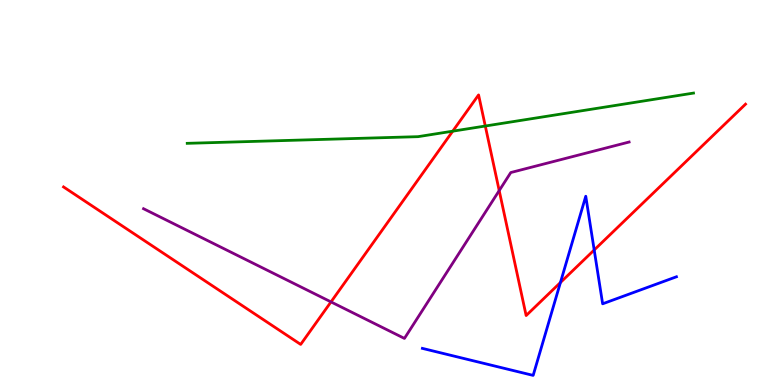[{'lines': ['blue', 'red'], 'intersections': [{'x': 7.23, 'y': 2.66}, {'x': 7.67, 'y': 3.51}]}, {'lines': ['green', 'red'], 'intersections': [{'x': 5.84, 'y': 6.59}, {'x': 6.26, 'y': 6.73}]}, {'lines': ['purple', 'red'], 'intersections': [{'x': 4.27, 'y': 2.16}, {'x': 6.44, 'y': 5.05}]}, {'lines': ['blue', 'green'], 'intersections': []}, {'lines': ['blue', 'purple'], 'intersections': []}, {'lines': ['green', 'purple'], 'intersections': []}]